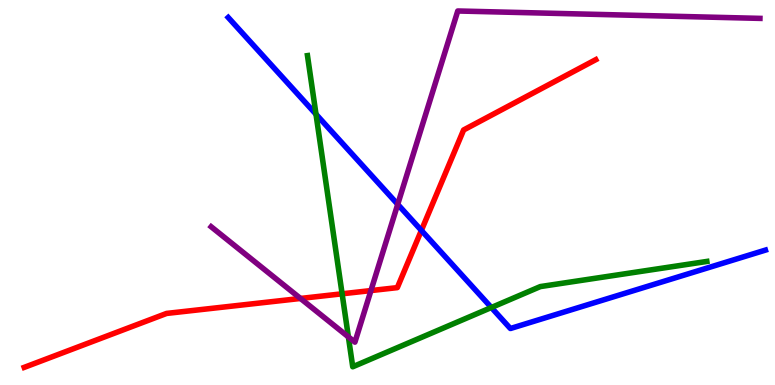[{'lines': ['blue', 'red'], 'intersections': [{'x': 5.44, 'y': 4.02}]}, {'lines': ['green', 'red'], 'intersections': [{'x': 4.41, 'y': 2.37}]}, {'lines': ['purple', 'red'], 'intersections': [{'x': 3.88, 'y': 2.25}, {'x': 4.79, 'y': 2.45}]}, {'lines': ['blue', 'green'], 'intersections': [{'x': 4.08, 'y': 7.03}, {'x': 6.34, 'y': 2.01}]}, {'lines': ['blue', 'purple'], 'intersections': [{'x': 5.13, 'y': 4.69}]}, {'lines': ['green', 'purple'], 'intersections': [{'x': 4.5, 'y': 1.25}]}]